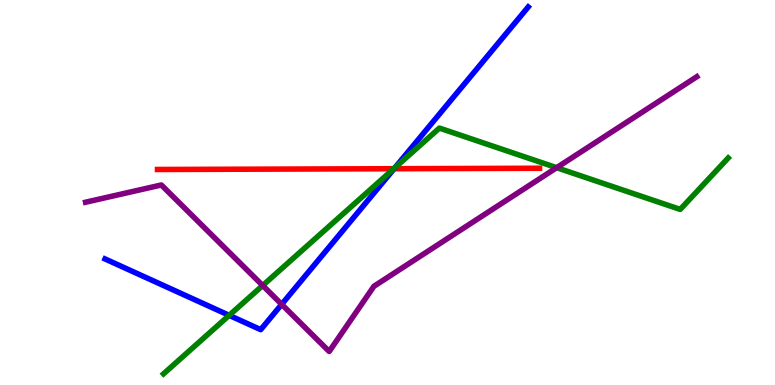[{'lines': ['blue', 'red'], 'intersections': [{'x': 5.09, 'y': 5.62}]}, {'lines': ['green', 'red'], 'intersections': [{'x': 5.08, 'y': 5.62}]}, {'lines': ['purple', 'red'], 'intersections': []}, {'lines': ['blue', 'green'], 'intersections': [{'x': 2.96, 'y': 1.81}, {'x': 5.1, 'y': 5.65}]}, {'lines': ['blue', 'purple'], 'intersections': [{'x': 3.63, 'y': 2.1}]}, {'lines': ['green', 'purple'], 'intersections': [{'x': 3.39, 'y': 2.58}, {'x': 7.18, 'y': 5.64}]}]